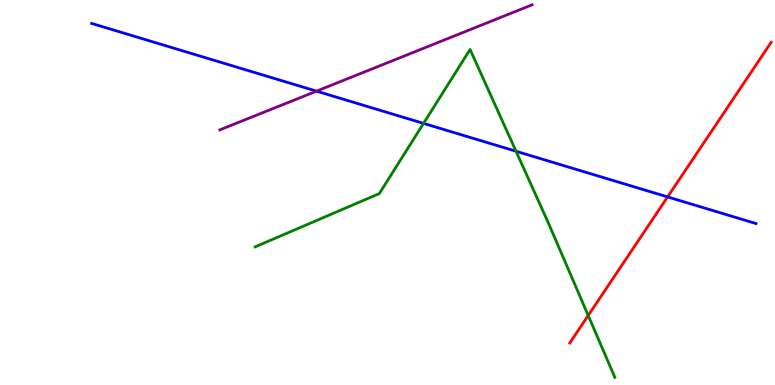[{'lines': ['blue', 'red'], 'intersections': [{'x': 8.61, 'y': 4.89}]}, {'lines': ['green', 'red'], 'intersections': [{'x': 7.59, 'y': 1.81}]}, {'lines': ['purple', 'red'], 'intersections': []}, {'lines': ['blue', 'green'], 'intersections': [{'x': 5.46, 'y': 6.8}, {'x': 6.66, 'y': 6.07}]}, {'lines': ['blue', 'purple'], 'intersections': [{'x': 4.08, 'y': 7.63}]}, {'lines': ['green', 'purple'], 'intersections': []}]